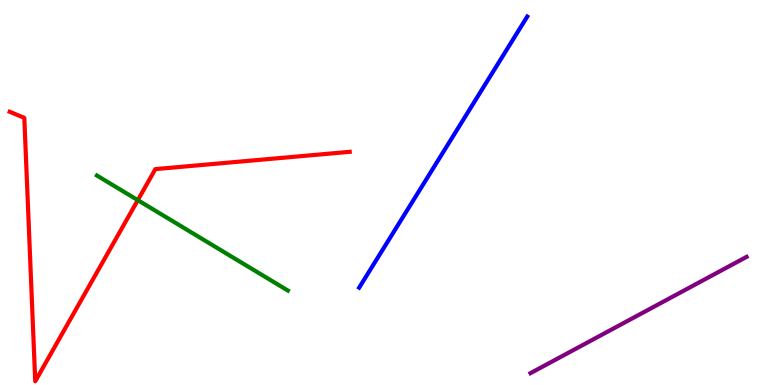[{'lines': ['blue', 'red'], 'intersections': []}, {'lines': ['green', 'red'], 'intersections': [{'x': 1.78, 'y': 4.8}]}, {'lines': ['purple', 'red'], 'intersections': []}, {'lines': ['blue', 'green'], 'intersections': []}, {'lines': ['blue', 'purple'], 'intersections': []}, {'lines': ['green', 'purple'], 'intersections': []}]